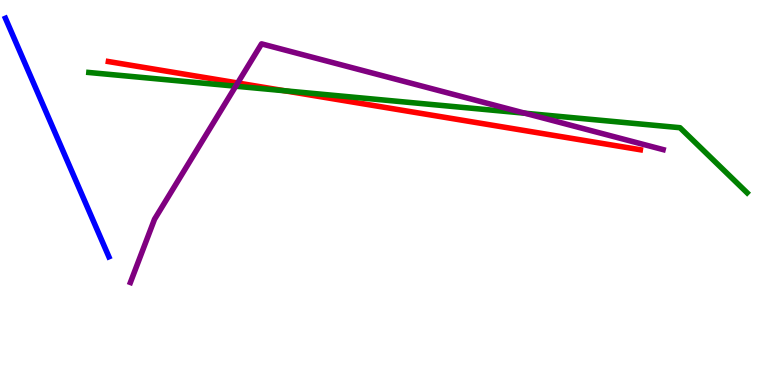[{'lines': ['blue', 'red'], 'intersections': []}, {'lines': ['green', 'red'], 'intersections': [{'x': 3.67, 'y': 7.64}]}, {'lines': ['purple', 'red'], 'intersections': [{'x': 3.07, 'y': 7.84}]}, {'lines': ['blue', 'green'], 'intersections': []}, {'lines': ['blue', 'purple'], 'intersections': []}, {'lines': ['green', 'purple'], 'intersections': [{'x': 3.04, 'y': 7.76}, {'x': 6.77, 'y': 7.06}]}]